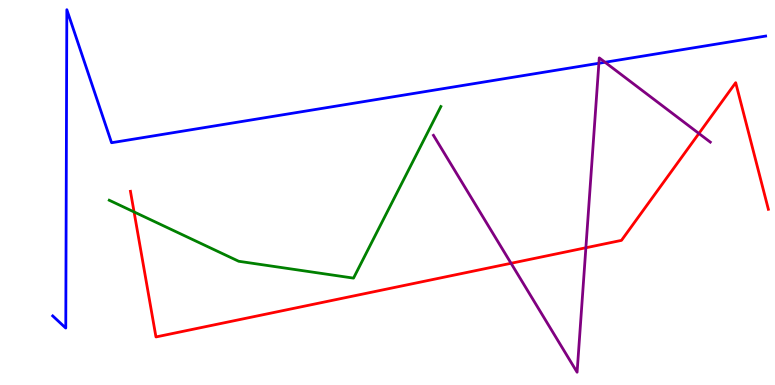[{'lines': ['blue', 'red'], 'intersections': []}, {'lines': ['green', 'red'], 'intersections': [{'x': 1.73, 'y': 4.5}]}, {'lines': ['purple', 'red'], 'intersections': [{'x': 6.59, 'y': 3.16}, {'x': 7.56, 'y': 3.56}, {'x': 9.02, 'y': 6.53}]}, {'lines': ['blue', 'green'], 'intersections': []}, {'lines': ['blue', 'purple'], 'intersections': [{'x': 7.73, 'y': 8.36}, {'x': 7.81, 'y': 8.38}]}, {'lines': ['green', 'purple'], 'intersections': []}]